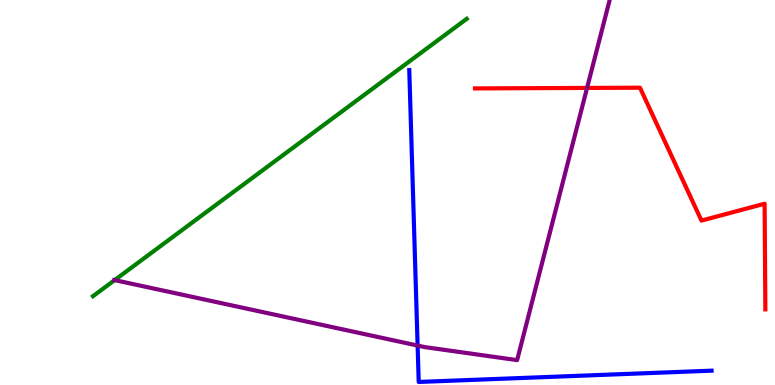[{'lines': ['blue', 'red'], 'intersections': []}, {'lines': ['green', 'red'], 'intersections': []}, {'lines': ['purple', 'red'], 'intersections': [{'x': 7.58, 'y': 7.72}]}, {'lines': ['blue', 'green'], 'intersections': []}, {'lines': ['blue', 'purple'], 'intersections': [{'x': 5.39, 'y': 1.02}]}, {'lines': ['green', 'purple'], 'intersections': [{'x': 1.48, 'y': 2.72}]}]